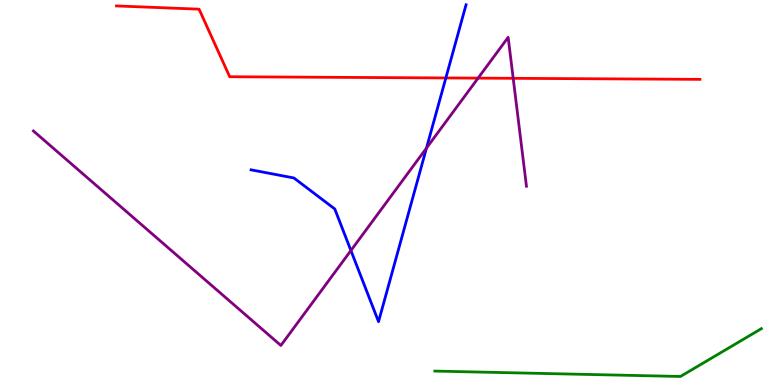[{'lines': ['blue', 'red'], 'intersections': [{'x': 5.75, 'y': 7.98}]}, {'lines': ['green', 'red'], 'intersections': []}, {'lines': ['purple', 'red'], 'intersections': [{'x': 6.17, 'y': 7.97}, {'x': 6.62, 'y': 7.97}]}, {'lines': ['blue', 'green'], 'intersections': []}, {'lines': ['blue', 'purple'], 'intersections': [{'x': 4.53, 'y': 3.49}, {'x': 5.5, 'y': 6.15}]}, {'lines': ['green', 'purple'], 'intersections': []}]